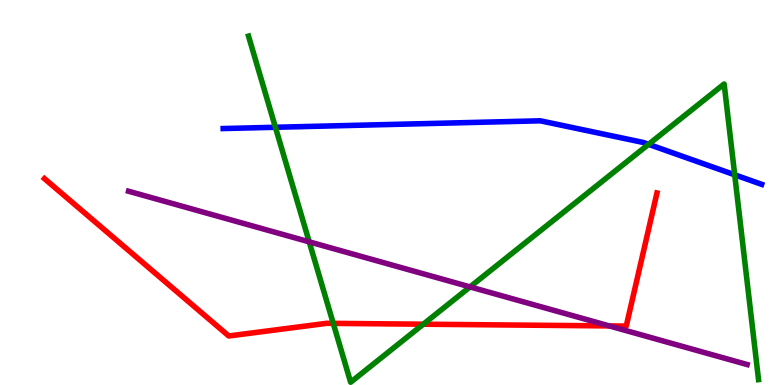[{'lines': ['blue', 'red'], 'intersections': []}, {'lines': ['green', 'red'], 'intersections': [{'x': 4.3, 'y': 1.6}, {'x': 5.46, 'y': 1.58}]}, {'lines': ['purple', 'red'], 'intersections': [{'x': 7.86, 'y': 1.53}]}, {'lines': ['blue', 'green'], 'intersections': [{'x': 3.55, 'y': 6.69}, {'x': 8.37, 'y': 6.25}, {'x': 9.48, 'y': 5.46}]}, {'lines': ['blue', 'purple'], 'intersections': []}, {'lines': ['green', 'purple'], 'intersections': [{'x': 3.99, 'y': 3.72}, {'x': 6.06, 'y': 2.55}]}]